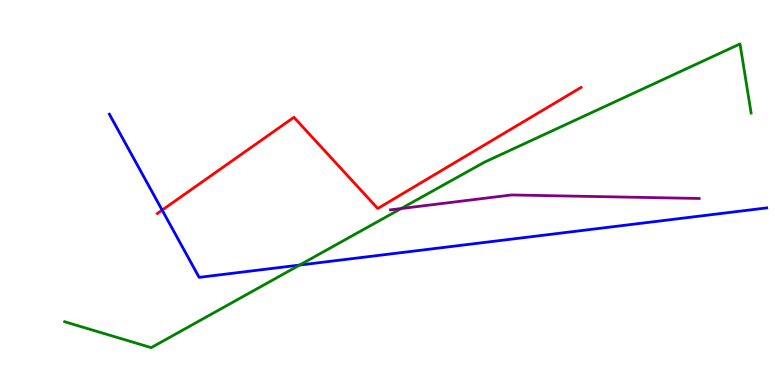[{'lines': ['blue', 'red'], 'intersections': [{'x': 2.09, 'y': 4.54}]}, {'lines': ['green', 'red'], 'intersections': []}, {'lines': ['purple', 'red'], 'intersections': []}, {'lines': ['blue', 'green'], 'intersections': [{'x': 3.87, 'y': 3.12}]}, {'lines': ['blue', 'purple'], 'intersections': []}, {'lines': ['green', 'purple'], 'intersections': [{'x': 5.18, 'y': 4.58}]}]